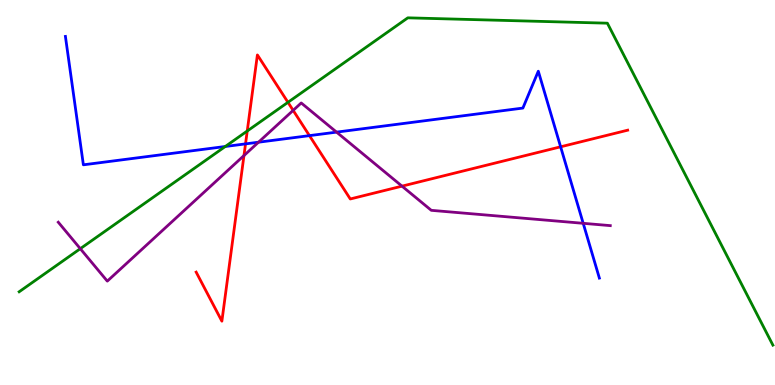[{'lines': ['blue', 'red'], 'intersections': [{'x': 3.17, 'y': 6.26}, {'x': 3.99, 'y': 6.48}, {'x': 7.23, 'y': 6.19}]}, {'lines': ['green', 'red'], 'intersections': [{'x': 3.19, 'y': 6.6}, {'x': 3.72, 'y': 7.34}]}, {'lines': ['purple', 'red'], 'intersections': [{'x': 3.15, 'y': 5.96}, {'x': 3.78, 'y': 7.13}, {'x': 5.19, 'y': 5.16}]}, {'lines': ['blue', 'green'], 'intersections': [{'x': 2.91, 'y': 6.19}]}, {'lines': ['blue', 'purple'], 'intersections': [{'x': 3.34, 'y': 6.31}, {'x': 4.34, 'y': 6.57}, {'x': 7.53, 'y': 4.2}]}, {'lines': ['green', 'purple'], 'intersections': [{'x': 1.04, 'y': 3.54}]}]